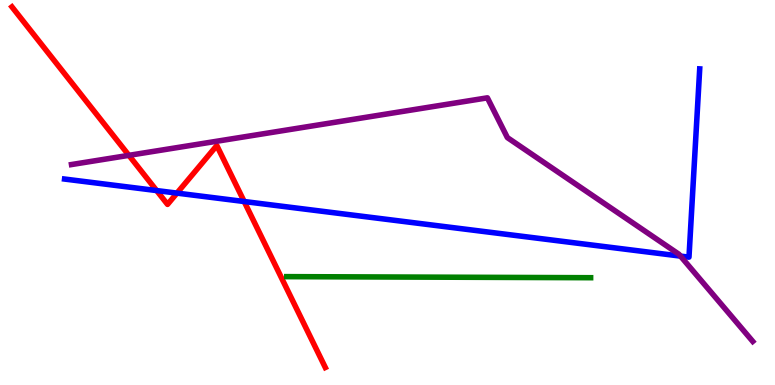[{'lines': ['blue', 'red'], 'intersections': [{'x': 2.02, 'y': 5.05}, {'x': 2.28, 'y': 4.98}, {'x': 3.15, 'y': 4.77}]}, {'lines': ['green', 'red'], 'intersections': []}, {'lines': ['purple', 'red'], 'intersections': [{'x': 1.66, 'y': 5.97}]}, {'lines': ['blue', 'green'], 'intersections': []}, {'lines': ['blue', 'purple'], 'intersections': [{'x': 8.78, 'y': 3.35}]}, {'lines': ['green', 'purple'], 'intersections': []}]